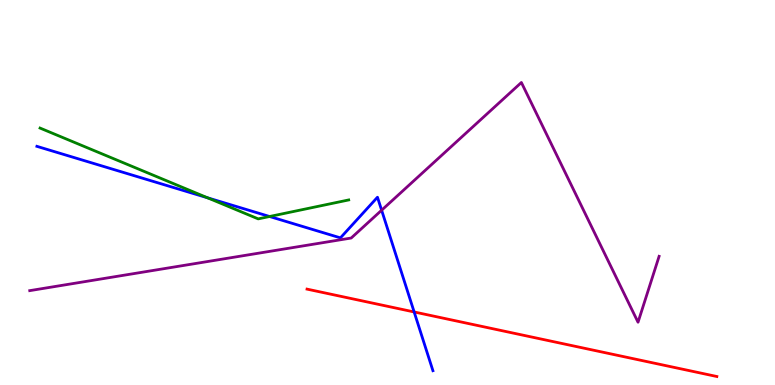[{'lines': ['blue', 'red'], 'intersections': [{'x': 5.34, 'y': 1.9}]}, {'lines': ['green', 'red'], 'intersections': []}, {'lines': ['purple', 'red'], 'intersections': []}, {'lines': ['blue', 'green'], 'intersections': [{'x': 2.68, 'y': 4.86}, {'x': 3.48, 'y': 4.38}]}, {'lines': ['blue', 'purple'], 'intersections': [{'x': 4.92, 'y': 4.54}]}, {'lines': ['green', 'purple'], 'intersections': []}]